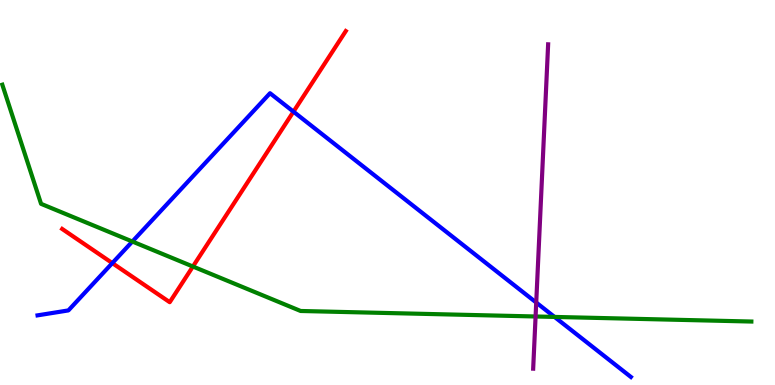[{'lines': ['blue', 'red'], 'intersections': [{'x': 1.45, 'y': 3.17}, {'x': 3.79, 'y': 7.1}]}, {'lines': ['green', 'red'], 'intersections': [{'x': 2.49, 'y': 3.08}]}, {'lines': ['purple', 'red'], 'intersections': []}, {'lines': ['blue', 'green'], 'intersections': [{'x': 1.71, 'y': 3.73}, {'x': 7.16, 'y': 1.77}]}, {'lines': ['blue', 'purple'], 'intersections': [{'x': 6.92, 'y': 2.14}]}, {'lines': ['green', 'purple'], 'intersections': [{'x': 6.91, 'y': 1.78}]}]